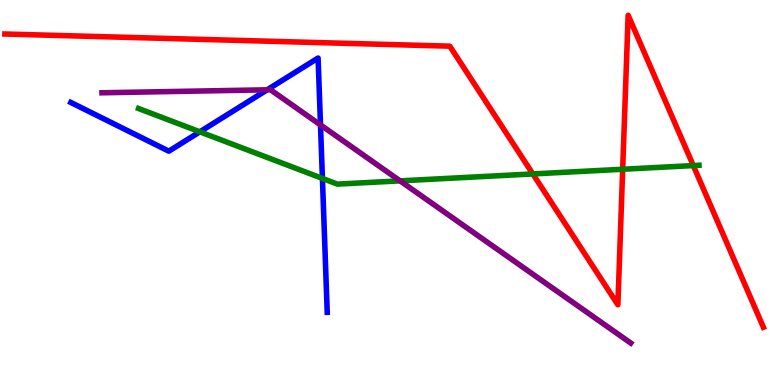[{'lines': ['blue', 'red'], 'intersections': []}, {'lines': ['green', 'red'], 'intersections': [{'x': 6.88, 'y': 5.48}, {'x': 8.03, 'y': 5.6}, {'x': 8.95, 'y': 5.7}]}, {'lines': ['purple', 'red'], 'intersections': []}, {'lines': ['blue', 'green'], 'intersections': [{'x': 2.58, 'y': 6.58}, {'x': 4.16, 'y': 5.37}]}, {'lines': ['blue', 'purple'], 'intersections': [{'x': 3.45, 'y': 7.67}, {'x': 4.14, 'y': 6.76}]}, {'lines': ['green', 'purple'], 'intersections': [{'x': 5.16, 'y': 5.3}]}]